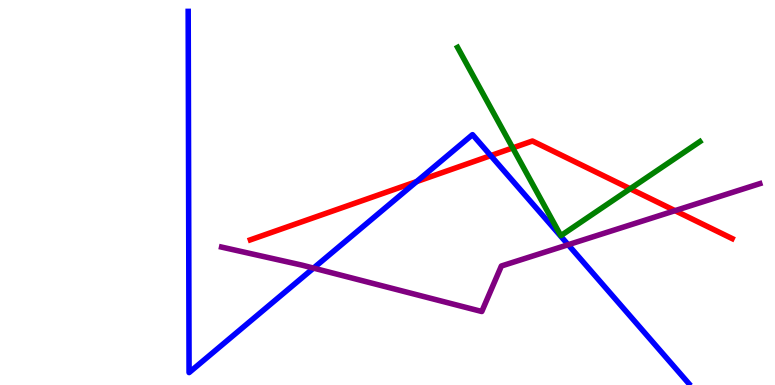[{'lines': ['blue', 'red'], 'intersections': [{'x': 5.38, 'y': 5.28}, {'x': 6.33, 'y': 5.96}]}, {'lines': ['green', 'red'], 'intersections': [{'x': 6.62, 'y': 6.16}, {'x': 8.13, 'y': 5.1}]}, {'lines': ['purple', 'red'], 'intersections': [{'x': 8.71, 'y': 4.53}]}, {'lines': ['blue', 'green'], 'intersections': []}, {'lines': ['blue', 'purple'], 'intersections': [{'x': 4.05, 'y': 3.04}, {'x': 7.33, 'y': 3.64}]}, {'lines': ['green', 'purple'], 'intersections': []}]